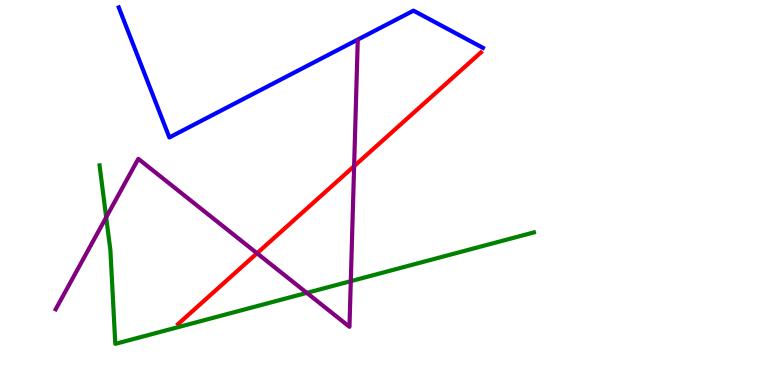[{'lines': ['blue', 'red'], 'intersections': []}, {'lines': ['green', 'red'], 'intersections': []}, {'lines': ['purple', 'red'], 'intersections': [{'x': 3.32, 'y': 3.42}, {'x': 4.57, 'y': 5.68}]}, {'lines': ['blue', 'green'], 'intersections': []}, {'lines': ['blue', 'purple'], 'intersections': []}, {'lines': ['green', 'purple'], 'intersections': [{'x': 1.37, 'y': 4.36}, {'x': 3.96, 'y': 2.39}, {'x': 4.53, 'y': 2.7}]}]